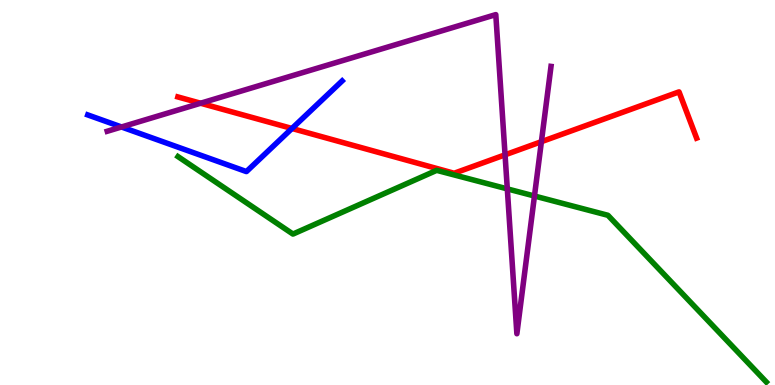[{'lines': ['blue', 'red'], 'intersections': [{'x': 3.77, 'y': 6.66}]}, {'lines': ['green', 'red'], 'intersections': []}, {'lines': ['purple', 'red'], 'intersections': [{'x': 2.59, 'y': 7.32}, {'x': 6.52, 'y': 5.98}, {'x': 6.99, 'y': 6.32}]}, {'lines': ['blue', 'green'], 'intersections': []}, {'lines': ['blue', 'purple'], 'intersections': [{'x': 1.57, 'y': 6.7}]}, {'lines': ['green', 'purple'], 'intersections': [{'x': 6.55, 'y': 5.09}, {'x': 6.9, 'y': 4.91}]}]